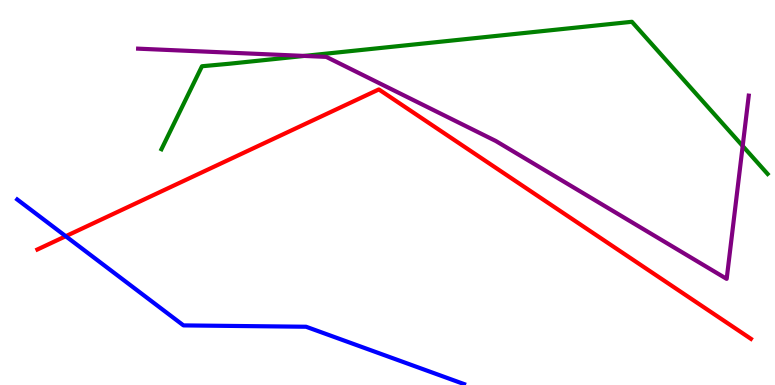[{'lines': ['blue', 'red'], 'intersections': [{'x': 0.848, 'y': 3.86}]}, {'lines': ['green', 'red'], 'intersections': []}, {'lines': ['purple', 'red'], 'intersections': []}, {'lines': ['blue', 'green'], 'intersections': []}, {'lines': ['blue', 'purple'], 'intersections': []}, {'lines': ['green', 'purple'], 'intersections': [{'x': 3.93, 'y': 8.55}, {'x': 9.58, 'y': 6.21}]}]